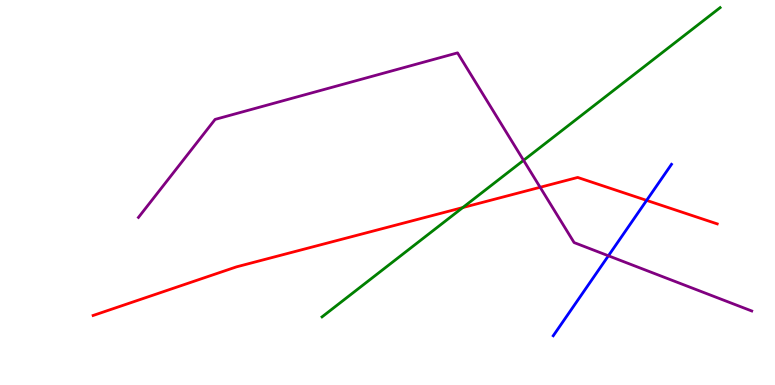[{'lines': ['blue', 'red'], 'intersections': [{'x': 8.34, 'y': 4.8}]}, {'lines': ['green', 'red'], 'intersections': [{'x': 5.97, 'y': 4.61}]}, {'lines': ['purple', 'red'], 'intersections': [{'x': 6.97, 'y': 5.14}]}, {'lines': ['blue', 'green'], 'intersections': []}, {'lines': ['blue', 'purple'], 'intersections': [{'x': 7.85, 'y': 3.36}]}, {'lines': ['green', 'purple'], 'intersections': [{'x': 6.76, 'y': 5.84}]}]